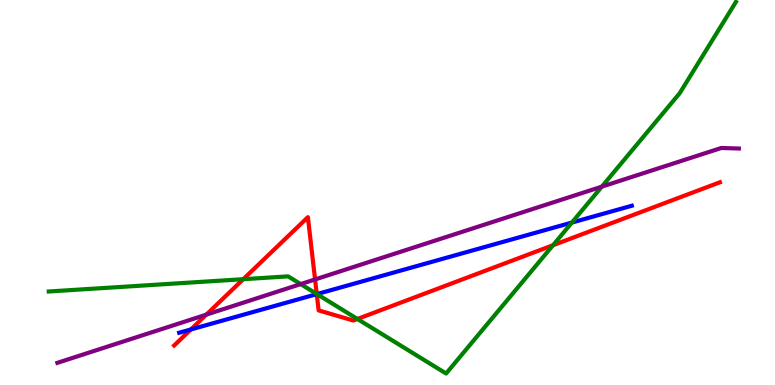[{'lines': ['blue', 'red'], 'intersections': [{'x': 2.46, 'y': 1.44}, {'x': 4.09, 'y': 2.36}]}, {'lines': ['green', 'red'], 'intersections': [{'x': 3.14, 'y': 2.75}, {'x': 4.09, 'y': 2.36}, {'x': 4.61, 'y': 1.71}, {'x': 7.14, 'y': 3.63}]}, {'lines': ['purple', 'red'], 'intersections': [{'x': 2.66, 'y': 1.83}, {'x': 4.07, 'y': 2.74}]}, {'lines': ['blue', 'green'], 'intersections': [{'x': 4.09, 'y': 2.36}, {'x': 7.38, 'y': 4.22}]}, {'lines': ['blue', 'purple'], 'intersections': []}, {'lines': ['green', 'purple'], 'intersections': [{'x': 3.88, 'y': 2.62}, {'x': 7.77, 'y': 5.15}]}]